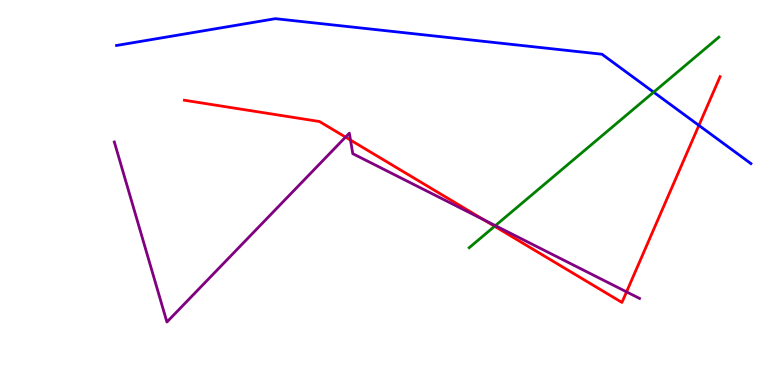[{'lines': ['blue', 'red'], 'intersections': [{'x': 9.02, 'y': 6.74}]}, {'lines': ['green', 'red'], 'intersections': [{'x': 6.38, 'y': 4.12}]}, {'lines': ['purple', 'red'], 'intersections': [{'x': 4.46, 'y': 6.44}, {'x': 4.52, 'y': 6.36}, {'x': 6.24, 'y': 4.29}, {'x': 8.08, 'y': 2.42}]}, {'lines': ['blue', 'green'], 'intersections': [{'x': 8.43, 'y': 7.61}]}, {'lines': ['blue', 'purple'], 'intersections': []}, {'lines': ['green', 'purple'], 'intersections': [{'x': 6.39, 'y': 4.14}]}]